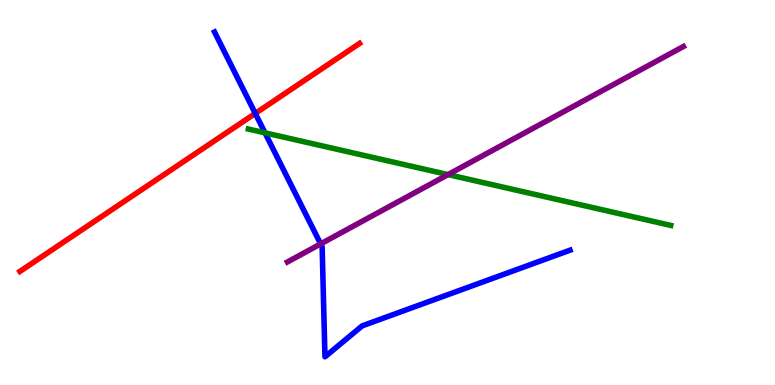[{'lines': ['blue', 'red'], 'intersections': [{'x': 3.29, 'y': 7.05}]}, {'lines': ['green', 'red'], 'intersections': []}, {'lines': ['purple', 'red'], 'intersections': []}, {'lines': ['blue', 'green'], 'intersections': [{'x': 3.42, 'y': 6.55}]}, {'lines': ['blue', 'purple'], 'intersections': [{'x': 4.14, 'y': 3.66}]}, {'lines': ['green', 'purple'], 'intersections': [{'x': 5.78, 'y': 5.47}]}]